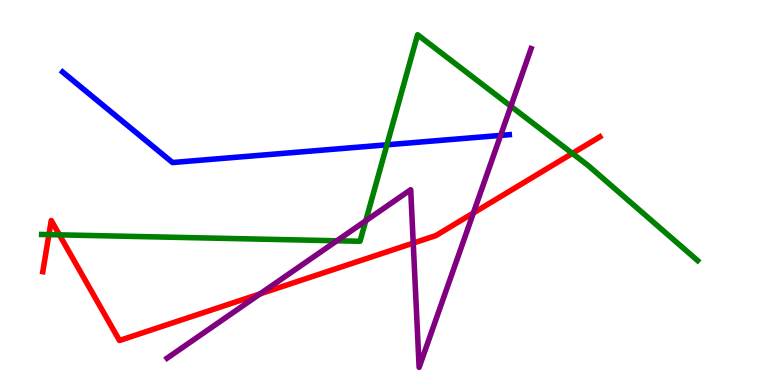[{'lines': ['blue', 'red'], 'intersections': []}, {'lines': ['green', 'red'], 'intersections': [{'x': 0.631, 'y': 3.91}, {'x': 0.767, 'y': 3.9}, {'x': 7.39, 'y': 6.02}]}, {'lines': ['purple', 'red'], 'intersections': [{'x': 3.36, 'y': 2.37}, {'x': 5.33, 'y': 3.69}, {'x': 6.11, 'y': 4.47}]}, {'lines': ['blue', 'green'], 'intersections': [{'x': 4.99, 'y': 6.24}]}, {'lines': ['blue', 'purple'], 'intersections': [{'x': 6.46, 'y': 6.48}]}, {'lines': ['green', 'purple'], 'intersections': [{'x': 4.35, 'y': 3.75}, {'x': 4.72, 'y': 4.26}, {'x': 6.59, 'y': 7.24}]}]